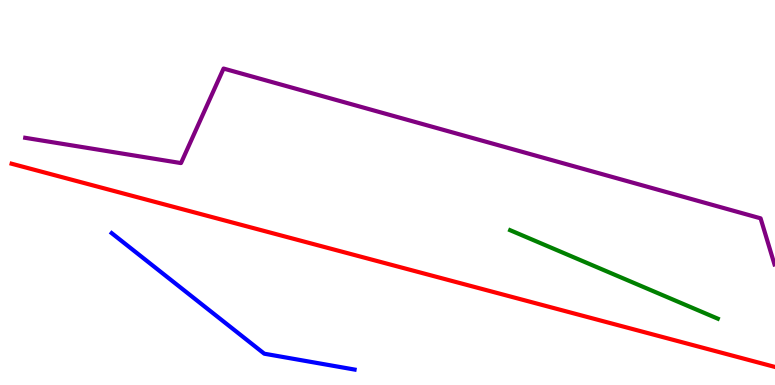[{'lines': ['blue', 'red'], 'intersections': []}, {'lines': ['green', 'red'], 'intersections': []}, {'lines': ['purple', 'red'], 'intersections': []}, {'lines': ['blue', 'green'], 'intersections': []}, {'lines': ['blue', 'purple'], 'intersections': []}, {'lines': ['green', 'purple'], 'intersections': []}]